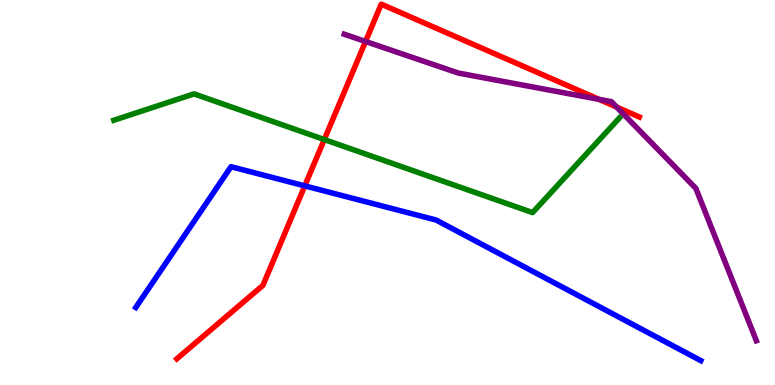[{'lines': ['blue', 'red'], 'intersections': [{'x': 3.93, 'y': 5.17}]}, {'lines': ['green', 'red'], 'intersections': [{'x': 4.18, 'y': 6.38}]}, {'lines': ['purple', 'red'], 'intersections': [{'x': 4.72, 'y': 8.92}, {'x': 7.73, 'y': 7.42}, {'x': 7.96, 'y': 7.22}]}, {'lines': ['blue', 'green'], 'intersections': []}, {'lines': ['blue', 'purple'], 'intersections': []}, {'lines': ['green', 'purple'], 'intersections': []}]